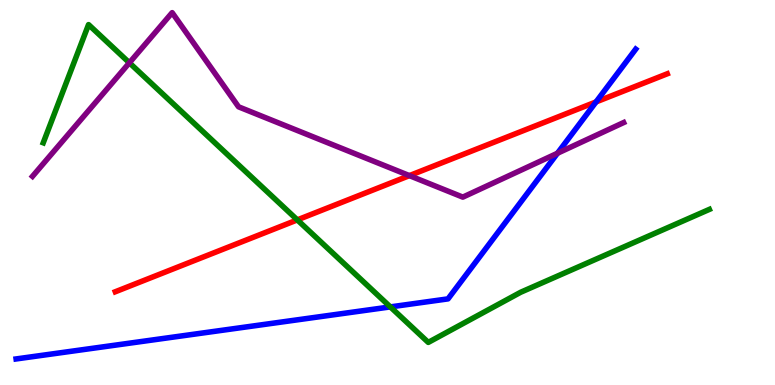[{'lines': ['blue', 'red'], 'intersections': [{'x': 7.69, 'y': 7.35}]}, {'lines': ['green', 'red'], 'intersections': [{'x': 3.84, 'y': 4.29}]}, {'lines': ['purple', 'red'], 'intersections': [{'x': 5.28, 'y': 5.44}]}, {'lines': ['blue', 'green'], 'intersections': [{'x': 5.04, 'y': 2.03}]}, {'lines': ['blue', 'purple'], 'intersections': [{'x': 7.19, 'y': 6.02}]}, {'lines': ['green', 'purple'], 'intersections': [{'x': 1.67, 'y': 8.37}]}]